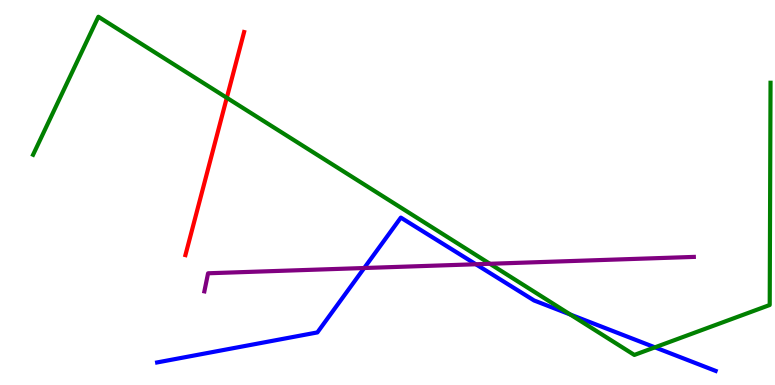[{'lines': ['blue', 'red'], 'intersections': []}, {'lines': ['green', 'red'], 'intersections': [{'x': 2.93, 'y': 7.46}]}, {'lines': ['purple', 'red'], 'intersections': []}, {'lines': ['blue', 'green'], 'intersections': [{'x': 7.36, 'y': 1.83}, {'x': 8.45, 'y': 0.978}]}, {'lines': ['blue', 'purple'], 'intersections': [{'x': 4.7, 'y': 3.04}, {'x': 6.14, 'y': 3.14}]}, {'lines': ['green', 'purple'], 'intersections': [{'x': 6.32, 'y': 3.15}]}]